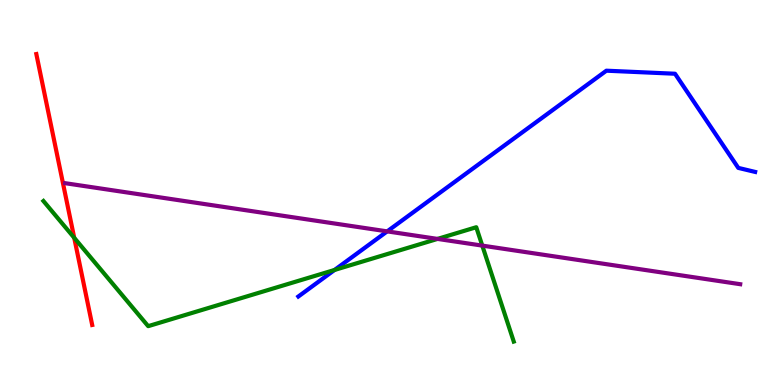[{'lines': ['blue', 'red'], 'intersections': []}, {'lines': ['green', 'red'], 'intersections': [{'x': 0.958, 'y': 3.82}]}, {'lines': ['purple', 'red'], 'intersections': []}, {'lines': ['blue', 'green'], 'intersections': [{'x': 4.32, 'y': 2.99}]}, {'lines': ['blue', 'purple'], 'intersections': [{'x': 5.0, 'y': 3.99}]}, {'lines': ['green', 'purple'], 'intersections': [{'x': 5.65, 'y': 3.79}, {'x': 6.22, 'y': 3.62}]}]